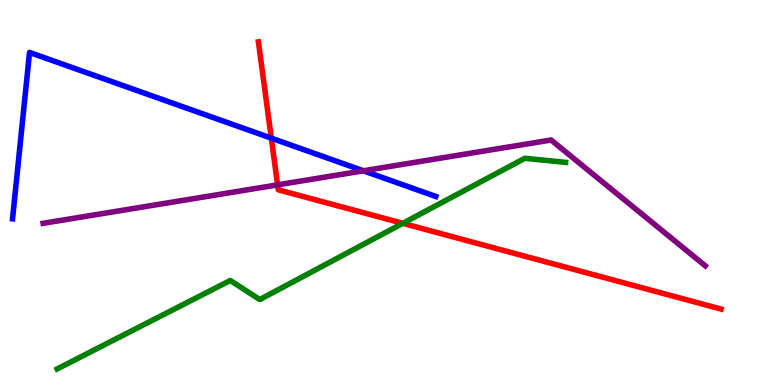[{'lines': ['blue', 'red'], 'intersections': [{'x': 3.5, 'y': 6.41}]}, {'lines': ['green', 'red'], 'intersections': [{'x': 5.2, 'y': 4.2}]}, {'lines': ['purple', 'red'], 'intersections': [{'x': 3.58, 'y': 5.2}]}, {'lines': ['blue', 'green'], 'intersections': []}, {'lines': ['blue', 'purple'], 'intersections': [{'x': 4.69, 'y': 5.56}]}, {'lines': ['green', 'purple'], 'intersections': []}]